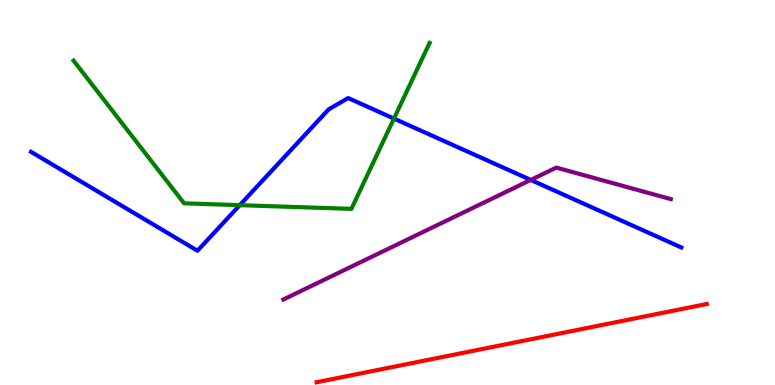[{'lines': ['blue', 'red'], 'intersections': []}, {'lines': ['green', 'red'], 'intersections': []}, {'lines': ['purple', 'red'], 'intersections': []}, {'lines': ['blue', 'green'], 'intersections': [{'x': 3.09, 'y': 4.67}, {'x': 5.08, 'y': 6.92}]}, {'lines': ['blue', 'purple'], 'intersections': [{'x': 6.85, 'y': 5.33}]}, {'lines': ['green', 'purple'], 'intersections': []}]